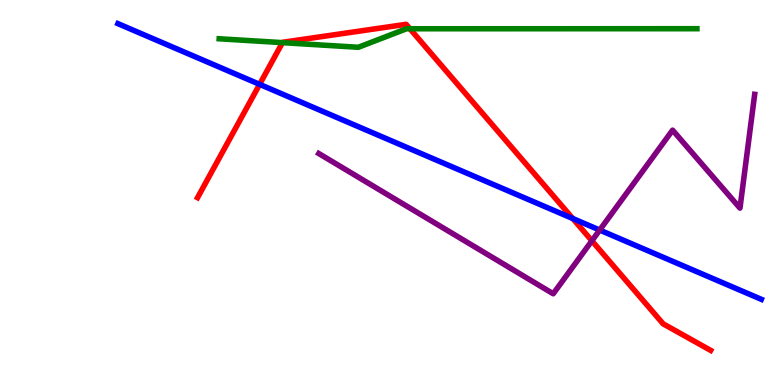[{'lines': ['blue', 'red'], 'intersections': [{'x': 3.35, 'y': 7.81}, {'x': 7.39, 'y': 4.32}]}, {'lines': ['green', 'red'], 'intersections': [{'x': 3.64, 'y': 8.89}, {'x': 5.29, 'y': 9.25}]}, {'lines': ['purple', 'red'], 'intersections': [{'x': 7.64, 'y': 3.75}]}, {'lines': ['blue', 'green'], 'intersections': []}, {'lines': ['blue', 'purple'], 'intersections': [{'x': 7.74, 'y': 4.02}]}, {'lines': ['green', 'purple'], 'intersections': []}]